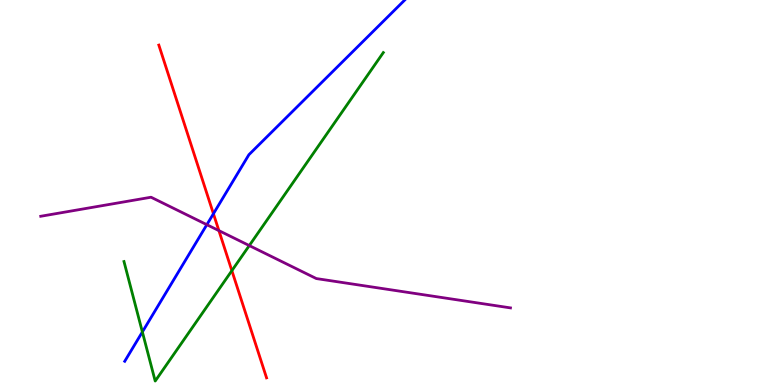[{'lines': ['blue', 'red'], 'intersections': [{'x': 2.75, 'y': 4.45}]}, {'lines': ['green', 'red'], 'intersections': [{'x': 2.99, 'y': 2.97}]}, {'lines': ['purple', 'red'], 'intersections': [{'x': 2.82, 'y': 4.01}]}, {'lines': ['blue', 'green'], 'intersections': [{'x': 1.84, 'y': 1.38}]}, {'lines': ['blue', 'purple'], 'intersections': [{'x': 2.67, 'y': 4.16}]}, {'lines': ['green', 'purple'], 'intersections': [{'x': 3.22, 'y': 3.62}]}]